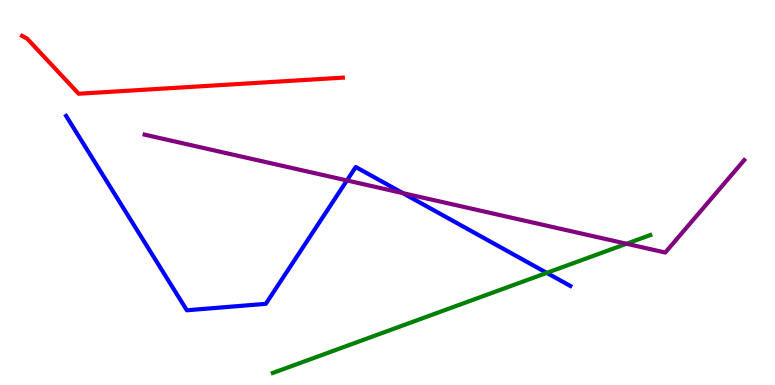[{'lines': ['blue', 'red'], 'intersections': []}, {'lines': ['green', 'red'], 'intersections': []}, {'lines': ['purple', 'red'], 'intersections': []}, {'lines': ['blue', 'green'], 'intersections': [{'x': 7.06, 'y': 2.91}]}, {'lines': ['blue', 'purple'], 'intersections': [{'x': 4.48, 'y': 5.31}, {'x': 5.2, 'y': 4.98}]}, {'lines': ['green', 'purple'], 'intersections': [{'x': 8.08, 'y': 3.67}]}]